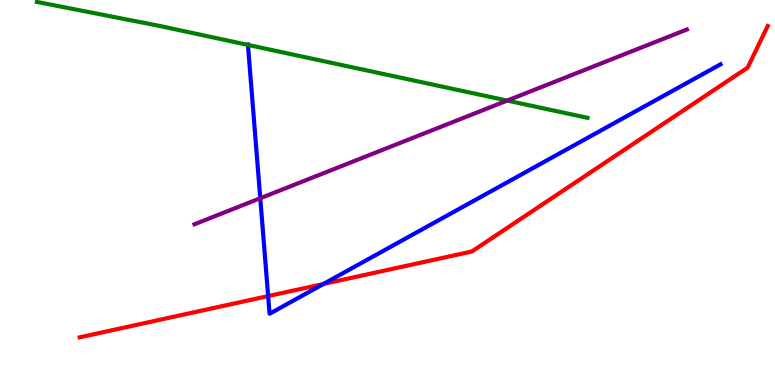[{'lines': ['blue', 'red'], 'intersections': [{'x': 3.46, 'y': 2.31}, {'x': 4.17, 'y': 2.62}]}, {'lines': ['green', 'red'], 'intersections': []}, {'lines': ['purple', 'red'], 'intersections': []}, {'lines': ['blue', 'green'], 'intersections': [{'x': 3.2, 'y': 8.83}]}, {'lines': ['blue', 'purple'], 'intersections': [{'x': 3.36, 'y': 4.85}]}, {'lines': ['green', 'purple'], 'intersections': [{'x': 6.54, 'y': 7.39}]}]